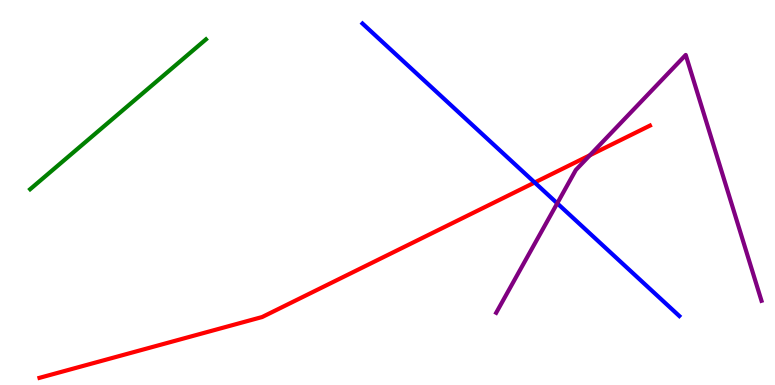[{'lines': ['blue', 'red'], 'intersections': [{'x': 6.9, 'y': 5.26}]}, {'lines': ['green', 'red'], 'intersections': []}, {'lines': ['purple', 'red'], 'intersections': [{'x': 7.61, 'y': 5.97}]}, {'lines': ['blue', 'green'], 'intersections': []}, {'lines': ['blue', 'purple'], 'intersections': [{'x': 7.19, 'y': 4.72}]}, {'lines': ['green', 'purple'], 'intersections': []}]